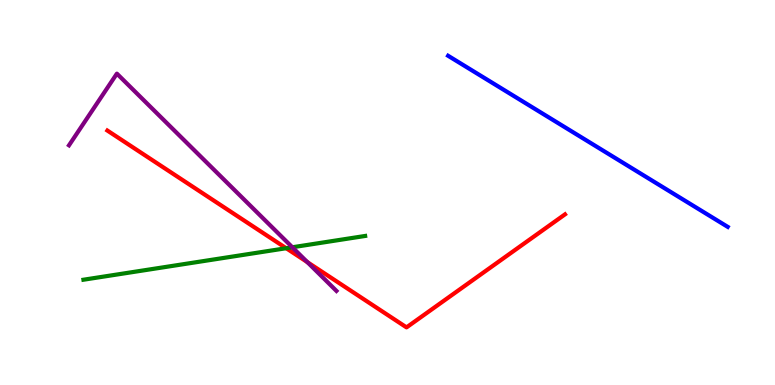[{'lines': ['blue', 'red'], 'intersections': []}, {'lines': ['green', 'red'], 'intersections': [{'x': 3.69, 'y': 3.55}]}, {'lines': ['purple', 'red'], 'intersections': [{'x': 3.97, 'y': 3.19}]}, {'lines': ['blue', 'green'], 'intersections': []}, {'lines': ['blue', 'purple'], 'intersections': []}, {'lines': ['green', 'purple'], 'intersections': [{'x': 3.77, 'y': 3.58}]}]